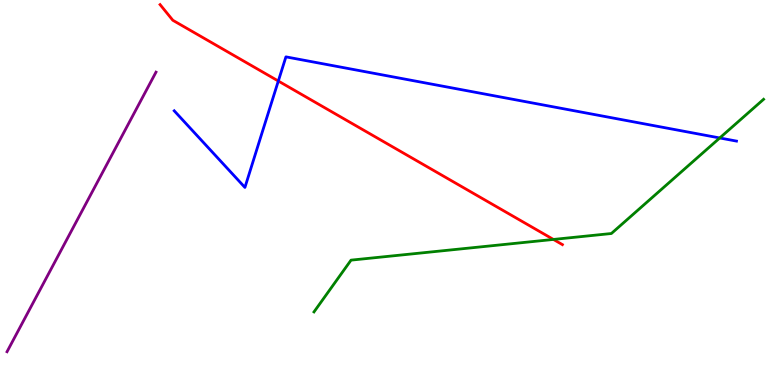[{'lines': ['blue', 'red'], 'intersections': [{'x': 3.59, 'y': 7.9}]}, {'lines': ['green', 'red'], 'intersections': [{'x': 7.14, 'y': 3.78}]}, {'lines': ['purple', 'red'], 'intersections': []}, {'lines': ['blue', 'green'], 'intersections': [{'x': 9.29, 'y': 6.42}]}, {'lines': ['blue', 'purple'], 'intersections': []}, {'lines': ['green', 'purple'], 'intersections': []}]